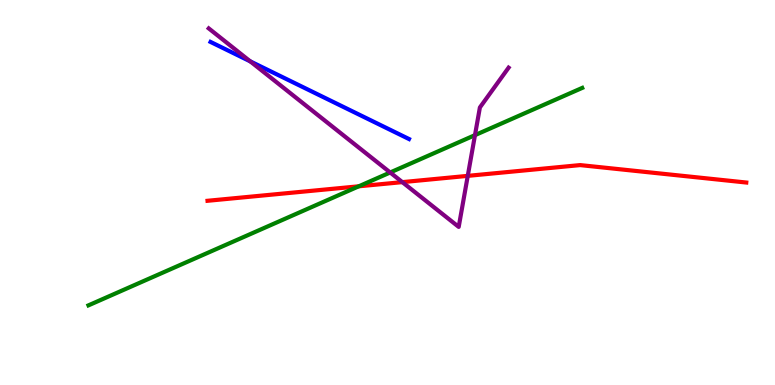[{'lines': ['blue', 'red'], 'intersections': []}, {'lines': ['green', 'red'], 'intersections': [{'x': 4.63, 'y': 5.16}]}, {'lines': ['purple', 'red'], 'intersections': [{'x': 5.19, 'y': 5.27}, {'x': 6.04, 'y': 5.43}]}, {'lines': ['blue', 'green'], 'intersections': []}, {'lines': ['blue', 'purple'], 'intersections': [{'x': 3.23, 'y': 8.41}]}, {'lines': ['green', 'purple'], 'intersections': [{'x': 5.03, 'y': 5.52}, {'x': 6.13, 'y': 6.49}]}]